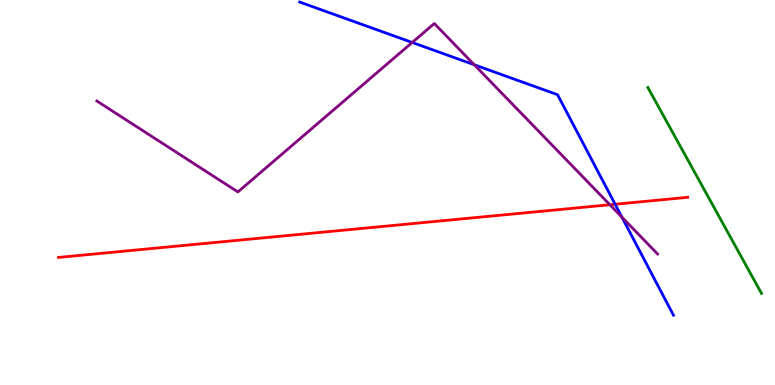[{'lines': ['blue', 'red'], 'intersections': [{'x': 7.94, 'y': 4.69}]}, {'lines': ['green', 'red'], 'intersections': []}, {'lines': ['purple', 'red'], 'intersections': [{'x': 7.87, 'y': 4.68}]}, {'lines': ['blue', 'green'], 'intersections': []}, {'lines': ['blue', 'purple'], 'intersections': [{'x': 5.32, 'y': 8.9}, {'x': 6.12, 'y': 8.32}, {'x': 8.02, 'y': 4.36}]}, {'lines': ['green', 'purple'], 'intersections': []}]